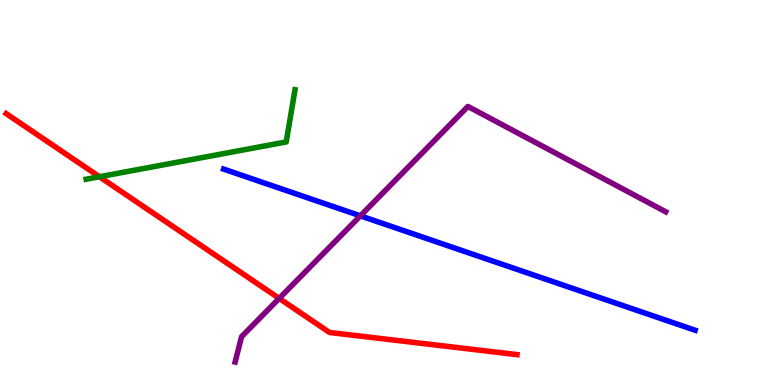[{'lines': ['blue', 'red'], 'intersections': []}, {'lines': ['green', 'red'], 'intersections': [{'x': 1.28, 'y': 5.41}]}, {'lines': ['purple', 'red'], 'intersections': [{'x': 3.6, 'y': 2.25}]}, {'lines': ['blue', 'green'], 'intersections': []}, {'lines': ['blue', 'purple'], 'intersections': [{'x': 4.65, 'y': 4.39}]}, {'lines': ['green', 'purple'], 'intersections': []}]